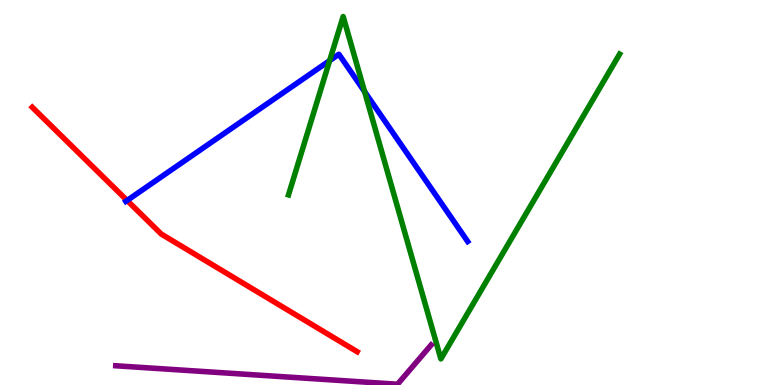[{'lines': ['blue', 'red'], 'intersections': [{'x': 1.64, 'y': 4.79}]}, {'lines': ['green', 'red'], 'intersections': []}, {'lines': ['purple', 'red'], 'intersections': []}, {'lines': ['blue', 'green'], 'intersections': [{'x': 4.25, 'y': 8.43}, {'x': 4.7, 'y': 7.62}]}, {'lines': ['blue', 'purple'], 'intersections': []}, {'lines': ['green', 'purple'], 'intersections': []}]